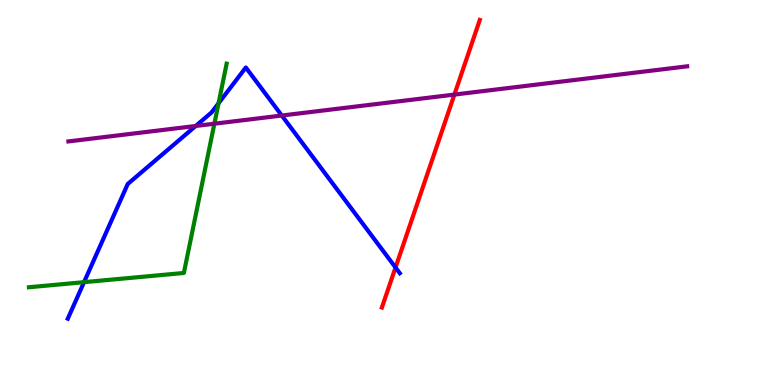[{'lines': ['blue', 'red'], 'intersections': [{'x': 5.1, 'y': 3.05}]}, {'lines': ['green', 'red'], 'intersections': []}, {'lines': ['purple', 'red'], 'intersections': [{'x': 5.86, 'y': 7.54}]}, {'lines': ['blue', 'green'], 'intersections': [{'x': 1.08, 'y': 2.67}, {'x': 2.82, 'y': 7.32}]}, {'lines': ['blue', 'purple'], 'intersections': [{'x': 2.53, 'y': 6.73}, {'x': 3.64, 'y': 7.0}]}, {'lines': ['green', 'purple'], 'intersections': [{'x': 2.77, 'y': 6.79}]}]